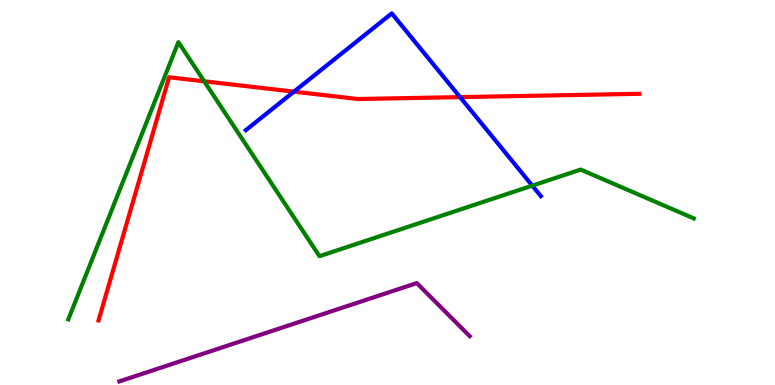[{'lines': ['blue', 'red'], 'intersections': [{'x': 3.79, 'y': 7.62}, {'x': 5.94, 'y': 7.48}]}, {'lines': ['green', 'red'], 'intersections': [{'x': 2.63, 'y': 7.89}]}, {'lines': ['purple', 'red'], 'intersections': []}, {'lines': ['blue', 'green'], 'intersections': [{'x': 6.87, 'y': 5.18}]}, {'lines': ['blue', 'purple'], 'intersections': []}, {'lines': ['green', 'purple'], 'intersections': []}]